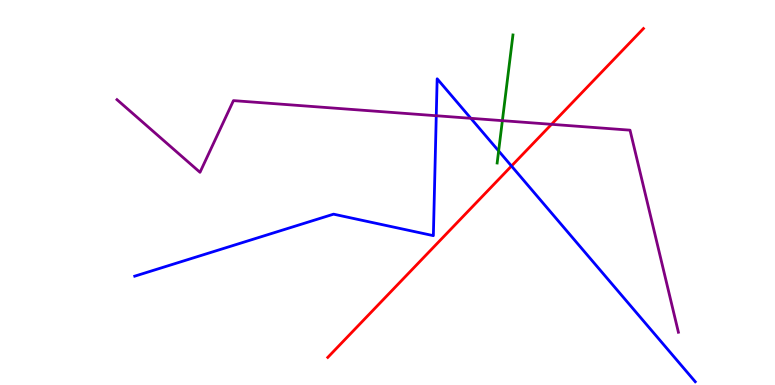[{'lines': ['blue', 'red'], 'intersections': [{'x': 6.6, 'y': 5.69}]}, {'lines': ['green', 'red'], 'intersections': []}, {'lines': ['purple', 'red'], 'intersections': [{'x': 7.12, 'y': 6.77}]}, {'lines': ['blue', 'green'], 'intersections': [{'x': 6.43, 'y': 6.08}]}, {'lines': ['blue', 'purple'], 'intersections': [{'x': 5.63, 'y': 6.99}, {'x': 6.08, 'y': 6.93}]}, {'lines': ['green', 'purple'], 'intersections': [{'x': 6.48, 'y': 6.87}]}]